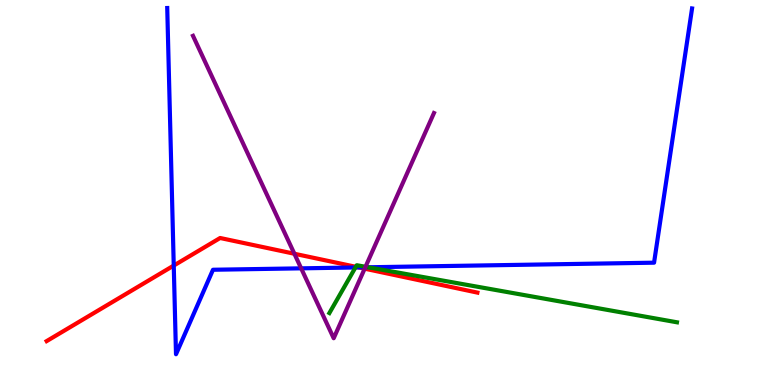[{'lines': ['blue', 'red'], 'intersections': [{'x': 2.24, 'y': 3.1}, {'x': 4.63, 'y': 3.05}]}, {'lines': ['green', 'red'], 'intersections': [{'x': 4.59, 'y': 3.07}]}, {'lines': ['purple', 'red'], 'intersections': [{'x': 3.8, 'y': 3.41}, {'x': 4.71, 'y': 3.02}]}, {'lines': ['blue', 'green'], 'intersections': [{'x': 4.59, 'y': 3.05}, {'x': 4.75, 'y': 3.06}]}, {'lines': ['blue', 'purple'], 'intersections': [{'x': 3.89, 'y': 3.03}, {'x': 4.71, 'y': 3.06}]}, {'lines': ['green', 'purple'], 'intersections': [{'x': 4.72, 'y': 3.07}]}]